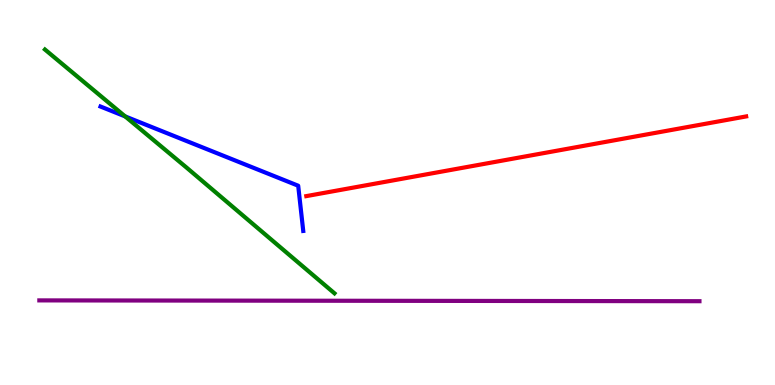[{'lines': ['blue', 'red'], 'intersections': []}, {'lines': ['green', 'red'], 'intersections': []}, {'lines': ['purple', 'red'], 'intersections': []}, {'lines': ['blue', 'green'], 'intersections': [{'x': 1.61, 'y': 6.98}]}, {'lines': ['blue', 'purple'], 'intersections': []}, {'lines': ['green', 'purple'], 'intersections': []}]